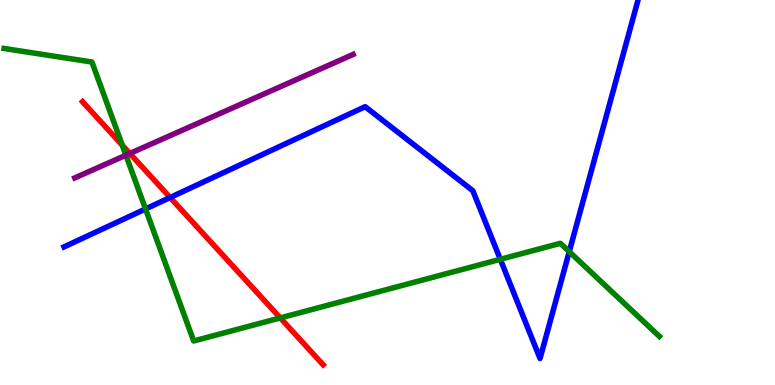[{'lines': ['blue', 'red'], 'intersections': [{'x': 2.2, 'y': 4.87}]}, {'lines': ['green', 'red'], 'intersections': [{'x': 1.58, 'y': 6.23}, {'x': 3.62, 'y': 1.74}]}, {'lines': ['purple', 'red'], 'intersections': [{'x': 1.68, 'y': 6.01}]}, {'lines': ['blue', 'green'], 'intersections': [{'x': 1.88, 'y': 4.57}, {'x': 6.46, 'y': 3.26}, {'x': 7.35, 'y': 3.46}]}, {'lines': ['blue', 'purple'], 'intersections': []}, {'lines': ['green', 'purple'], 'intersections': [{'x': 1.62, 'y': 5.97}]}]